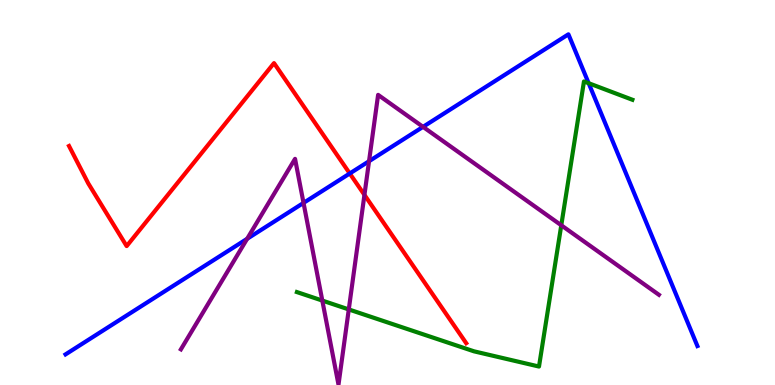[{'lines': ['blue', 'red'], 'intersections': [{'x': 4.51, 'y': 5.49}]}, {'lines': ['green', 'red'], 'intersections': []}, {'lines': ['purple', 'red'], 'intersections': [{'x': 4.7, 'y': 4.94}]}, {'lines': ['blue', 'green'], 'intersections': [{'x': 7.6, 'y': 7.84}]}, {'lines': ['blue', 'purple'], 'intersections': [{'x': 3.19, 'y': 3.8}, {'x': 3.92, 'y': 4.73}, {'x': 4.76, 'y': 5.81}, {'x': 5.46, 'y': 6.71}]}, {'lines': ['green', 'purple'], 'intersections': [{'x': 4.16, 'y': 2.19}, {'x': 4.5, 'y': 1.96}, {'x': 7.24, 'y': 4.15}]}]